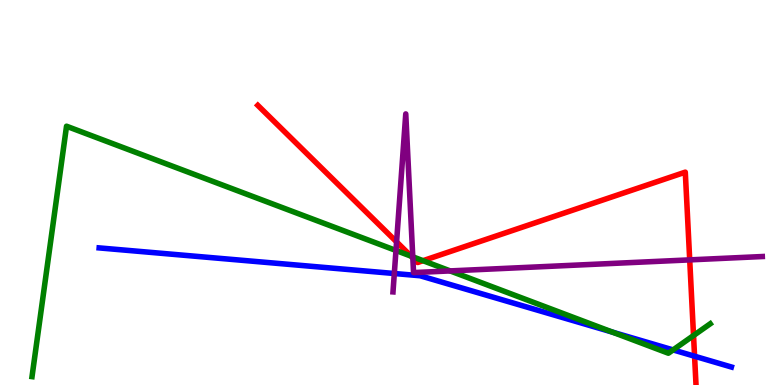[{'lines': ['blue', 'red'], 'intersections': [{'x': 8.96, 'y': 0.748}]}, {'lines': ['green', 'red'], 'intersections': [{'x': 5.3, 'y': 3.35}, {'x': 5.46, 'y': 3.23}, {'x': 8.95, 'y': 1.28}]}, {'lines': ['purple', 'red'], 'intersections': [{'x': 5.12, 'y': 3.72}, {'x': 5.33, 'y': 3.3}, {'x': 8.9, 'y': 3.25}]}, {'lines': ['blue', 'green'], 'intersections': [{'x': 7.9, 'y': 1.37}, {'x': 8.69, 'y': 0.911}]}, {'lines': ['blue', 'purple'], 'intersections': [{'x': 5.09, 'y': 2.9}]}, {'lines': ['green', 'purple'], 'intersections': [{'x': 5.11, 'y': 3.49}, {'x': 5.33, 'y': 3.33}, {'x': 5.81, 'y': 2.96}]}]